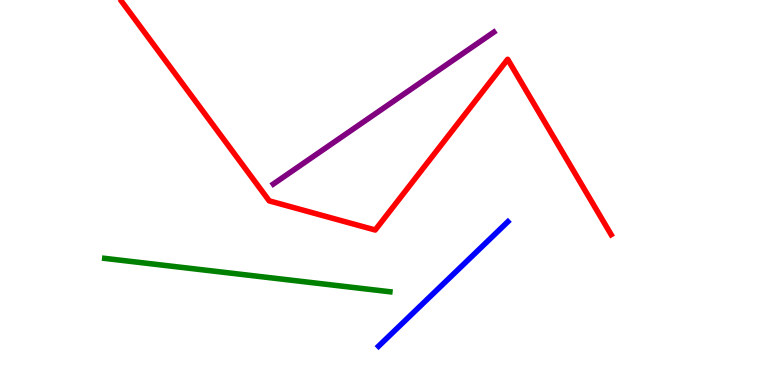[{'lines': ['blue', 'red'], 'intersections': []}, {'lines': ['green', 'red'], 'intersections': []}, {'lines': ['purple', 'red'], 'intersections': []}, {'lines': ['blue', 'green'], 'intersections': []}, {'lines': ['blue', 'purple'], 'intersections': []}, {'lines': ['green', 'purple'], 'intersections': []}]